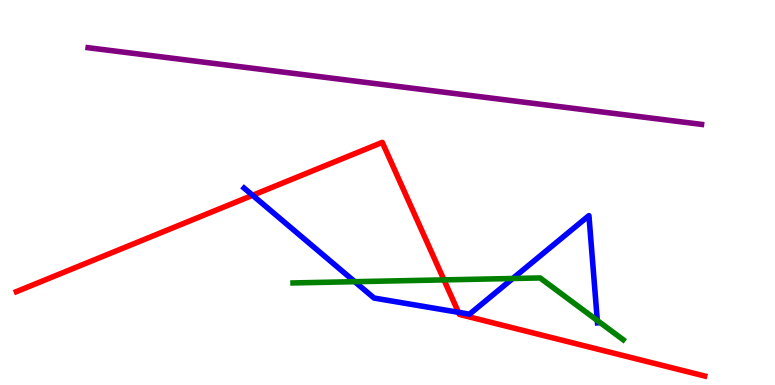[{'lines': ['blue', 'red'], 'intersections': [{'x': 3.26, 'y': 4.93}, {'x': 5.92, 'y': 1.89}]}, {'lines': ['green', 'red'], 'intersections': [{'x': 5.73, 'y': 2.73}]}, {'lines': ['purple', 'red'], 'intersections': []}, {'lines': ['blue', 'green'], 'intersections': [{'x': 4.58, 'y': 2.68}, {'x': 6.62, 'y': 2.77}, {'x': 7.71, 'y': 1.68}]}, {'lines': ['blue', 'purple'], 'intersections': []}, {'lines': ['green', 'purple'], 'intersections': []}]